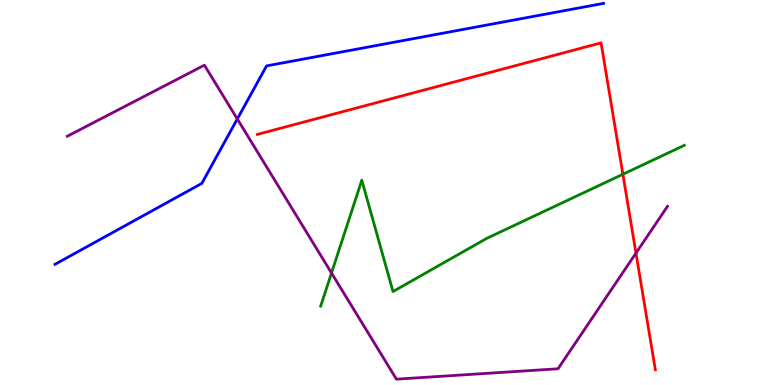[{'lines': ['blue', 'red'], 'intersections': []}, {'lines': ['green', 'red'], 'intersections': [{'x': 8.04, 'y': 5.47}]}, {'lines': ['purple', 'red'], 'intersections': [{'x': 8.21, 'y': 3.43}]}, {'lines': ['blue', 'green'], 'intersections': []}, {'lines': ['blue', 'purple'], 'intersections': [{'x': 3.06, 'y': 6.91}]}, {'lines': ['green', 'purple'], 'intersections': [{'x': 4.28, 'y': 2.91}]}]